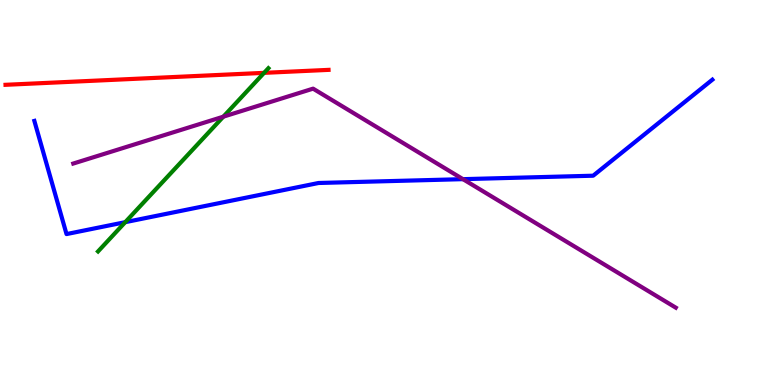[{'lines': ['blue', 'red'], 'intersections': []}, {'lines': ['green', 'red'], 'intersections': [{'x': 3.41, 'y': 8.11}]}, {'lines': ['purple', 'red'], 'intersections': []}, {'lines': ['blue', 'green'], 'intersections': [{'x': 1.62, 'y': 4.23}]}, {'lines': ['blue', 'purple'], 'intersections': [{'x': 5.97, 'y': 5.35}]}, {'lines': ['green', 'purple'], 'intersections': [{'x': 2.88, 'y': 6.97}]}]